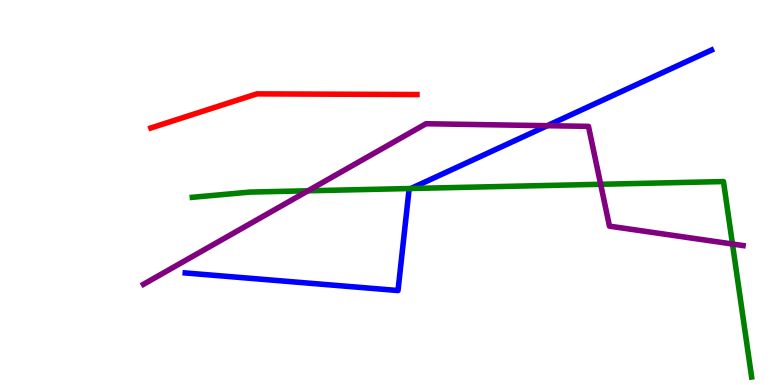[{'lines': ['blue', 'red'], 'intersections': []}, {'lines': ['green', 'red'], 'intersections': []}, {'lines': ['purple', 'red'], 'intersections': []}, {'lines': ['blue', 'green'], 'intersections': [{'x': 5.3, 'y': 5.1}]}, {'lines': ['blue', 'purple'], 'intersections': [{'x': 7.06, 'y': 6.74}]}, {'lines': ['green', 'purple'], 'intersections': [{'x': 3.97, 'y': 5.04}, {'x': 7.75, 'y': 5.21}, {'x': 9.45, 'y': 3.66}]}]